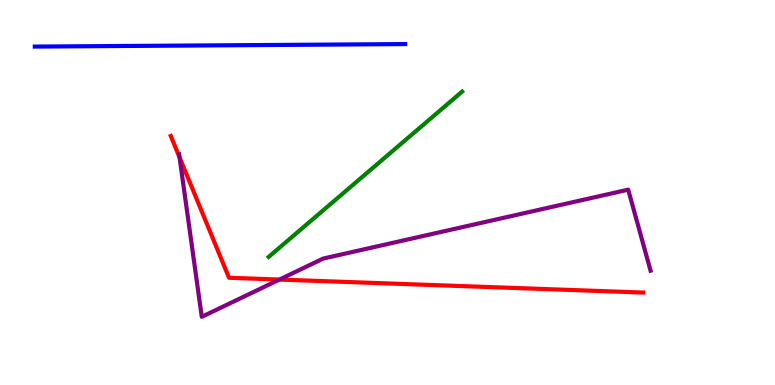[{'lines': ['blue', 'red'], 'intersections': []}, {'lines': ['green', 'red'], 'intersections': []}, {'lines': ['purple', 'red'], 'intersections': [{'x': 2.32, 'y': 5.91}, {'x': 3.61, 'y': 2.74}]}, {'lines': ['blue', 'green'], 'intersections': []}, {'lines': ['blue', 'purple'], 'intersections': []}, {'lines': ['green', 'purple'], 'intersections': []}]